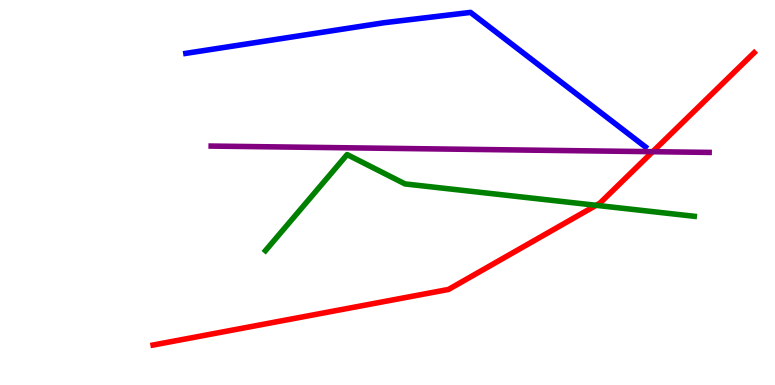[{'lines': ['blue', 'red'], 'intersections': []}, {'lines': ['green', 'red'], 'intersections': [{'x': 7.69, 'y': 4.67}]}, {'lines': ['purple', 'red'], 'intersections': [{'x': 8.42, 'y': 6.06}]}, {'lines': ['blue', 'green'], 'intersections': []}, {'lines': ['blue', 'purple'], 'intersections': []}, {'lines': ['green', 'purple'], 'intersections': []}]